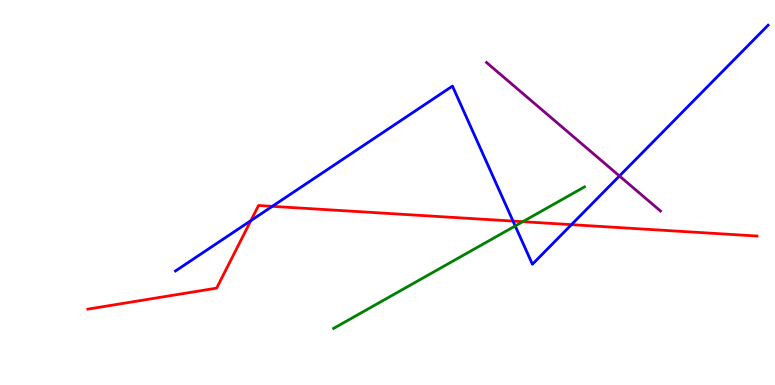[{'lines': ['blue', 'red'], 'intersections': [{'x': 3.24, 'y': 4.27}, {'x': 3.51, 'y': 4.64}, {'x': 6.62, 'y': 4.26}, {'x': 7.37, 'y': 4.16}]}, {'lines': ['green', 'red'], 'intersections': [{'x': 6.75, 'y': 4.24}]}, {'lines': ['purple', 'red'], 'intersections': []}, {'lines': ['blue', 'green'], 'intersections': [{'x': 6.65, 'y': 4.13}]}, {'lines': ['blue', 'purple'], 'intersections': [{'x': 7.99, 'y': 5.43}]}, {'lines': ['green', 'purple'], 'intersections': []}]